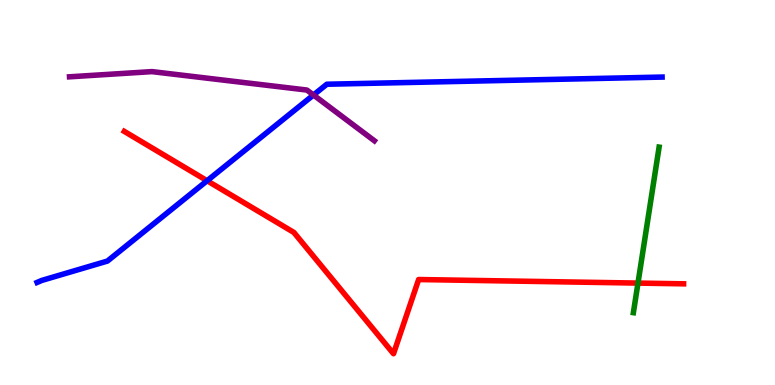[{'lines': ['blue', 'red'], 'intersections': [{'x': 2.67, 'y': 5.31}]}, {'lines': ['green', 'red'], 'intersections': [{'x': 8.23, 'y': 2.65}]}, {'lines': ['purple', 'red'], 'intersections': []}, {'lines': ['blue', 'green'], 'intersections': []}, {'lines': ['blue', 'purple'], 'intersections': [{'x': 4.04, 'y': 7.53}]}, {'lines': ['green', 'purple'], 'intersections': []}]